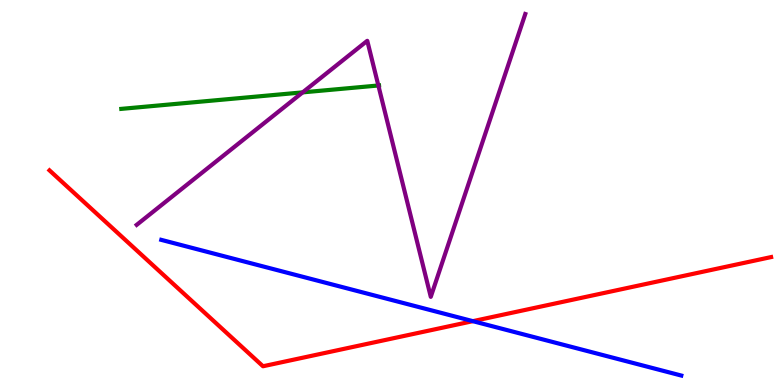[{'lines': ['blue', 'red'], 'intersections': [{'x': 6.1, 'y': 1.66}]}, {'lines': ['green', 'red'], 'intersections': []}, {'lines': ['purple', 'red'], 'intersections': []}, {'lines': ['blue', 'green'], 'intersections': []}, {'lines': ['blue', 'purple'], 'intersections': []}, {'lines': ['green', 'purple'], 'intersections': [{'x': 3.91, 'y': 7.6}, {'x': 4.88, 'y': 7.78}]}]